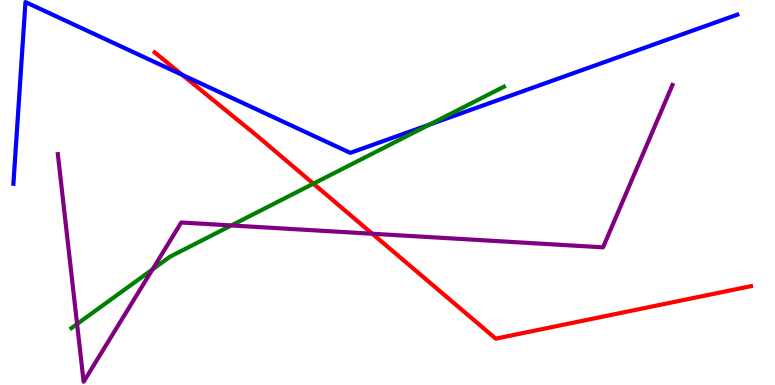[{'lines': ['blue', 'red'], 'intersections': [{'x': 2.35, 'y': 8.06}]}, {'lines': ['green', 'red'], 'intersections': [{'x': 4.04, 'y': 5.23}]}, {'lines': ['purple', 'red'], 'intersections': [{'x': 4.8, 'y': 3.93}]}, {'lines': ['blue', 'green'], 'intersections': [{'x': 5.54, 'y': 6.76}]}, {'lines': ['blue', 'purple'], 'intersections': []}, {'lines': ['green', 'purple'], 'intersections': [{'x': 0.995, 'y': 1.58}, {'x': 1.97, 'y': 3.0}, {'x': 2.98, 'y': 4.14}]}]